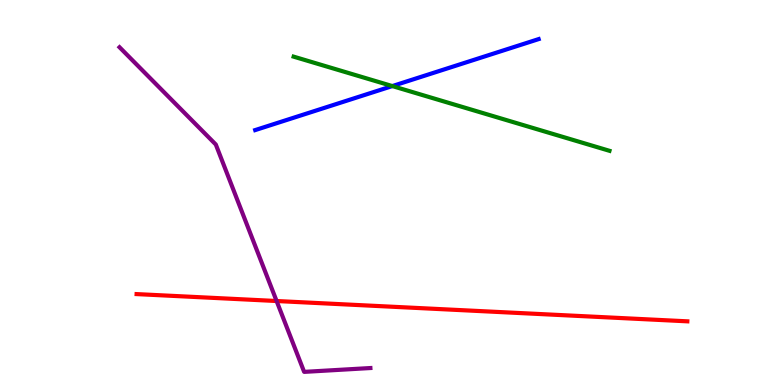[{'lines': ['blue', 'red'], 'intersections': []}, {'lines': ['green', 'red'], 'intersections': []}, {'lines': ['purple', 'red'], 'intersections': [{'x': 3.57, 'y': 2.18}]}, {'lines': ['blue', 'green'], 'intersections': [{'x': 5.06, 'y': 7.76}]}, {'lines': ['blue', 'purple'], 'intersections': []}, {'lines': ['green', 'purple'], 'intersections': []}]